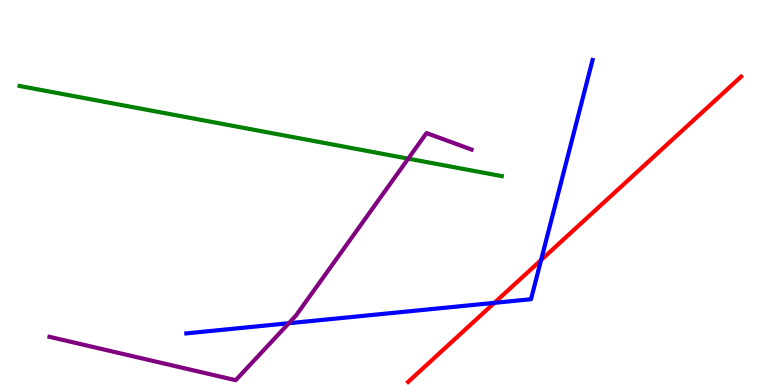[{'lines': ['blue', 'red'], 'intersections': [{'x': 6.38, 'y': 2.13}, {'x': 6.98, 'y': 3.25}]}, {'lines': ['green', 'red'], 'intersections': []}, {'lines': ['purple', 'red'], 'intersections': []}, {'lines': ['blue', 'green'], 'intersections': []}, {'lines': ['blue', 'purple'], 'intersections': [{'x': 3.73, 'y': 1.6}]}, {'lines': ['green', 'purple'], 'intersections': [{'x': 5.27, 'y': 5.88}]}]